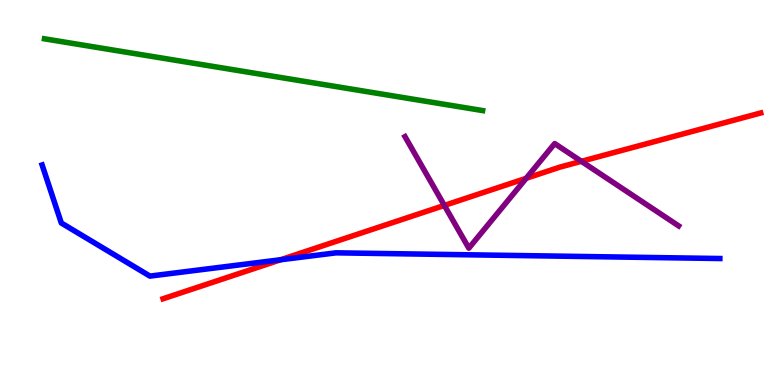[{'lines': ['blue', 'red'], 'intersections': [{'x': 3.62, 'y': 3.25}]}, {'lines': ['green', 'red'], 'intersections': []}, {'lines': ['purple', 'red'], 'intersections': [{'x': 5.73, 'y': 4.66}, {'x': 6.79, 'y': 5.37}, {'x': 7.5, 'y': 5.81}]}, {'lines': ['blue', 'green'], 'intersections': []}, {'lines': ['blue', 'purple'], 'intersections': []}, {'lines': ['green', 'purple'], 'intersections': []}]